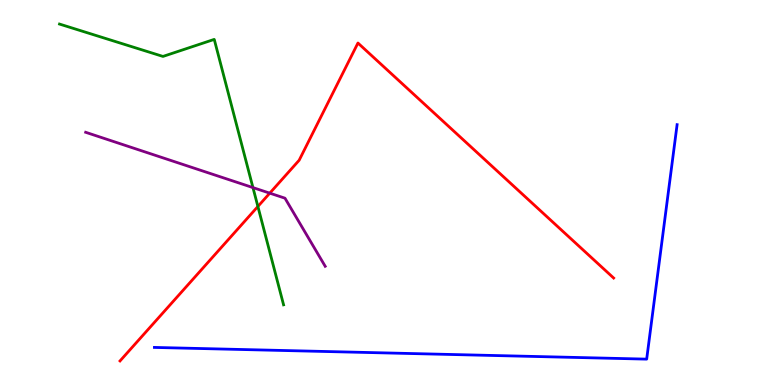[{'lines': ['blue', 'red'], 'intersections': []}, {'lines': ['green', 'red'], 'intersections': [{'x': 3.33, 'y': 4.64}]}, {'lines': ['purple', 'red'], 'intersections': [{'x': 3.48, 'y': 4.98}]}, {'lines': ['blue', 'green'], 'intersections': []}, {'lines': ['blue', 'purple'], 'intersections': []}, {'lines': ['green', 'purple'], 'intersections': [{'x': 3.26, 'y': 5.13}]}]